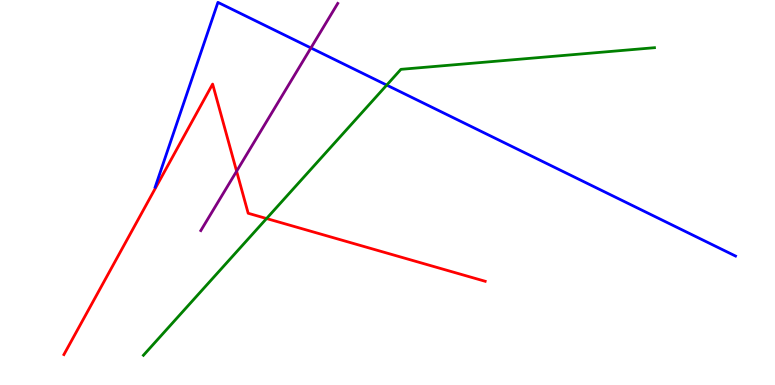[{'lines': ['blue', 'red'], 'intersections': []}, {'lines': ['green', 'red'], 'intersections': [{'x': 3.44, 'y': 4.32}]}, {'lines': ['purple', 'red'], 'intersections': [{'x': 3.05, 'y': 5.55}]}, {'lines': ['blue', 'green'], 'intersections': [{'x': 4.99, 'y': 7.79}]}, {'lines': ['blue', 'purple'], 'intersections': [{'x': 4.01, 'y': 8.75}]}, {'lines': ['green', 'purple'], 'intersections': []}]